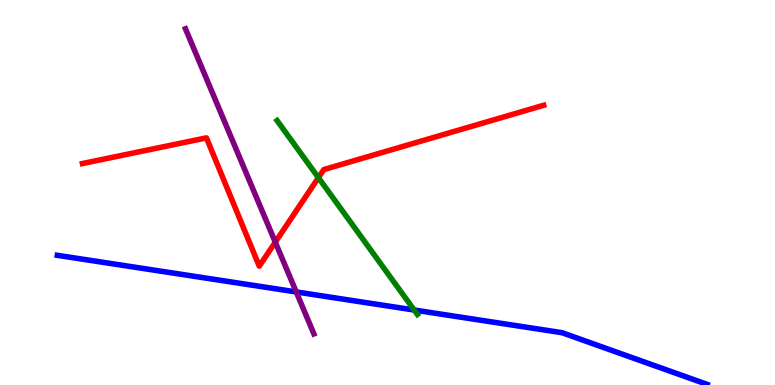[{'lines': ['blue', 'red'], 'intersections': []}, {'lines': ['green', 'red'], 'intersections': [{'x': 4.11, 'y': 5.39}]}, {'lines': ['purple', 'red'], 'intersections': [{'x': 3.55, 'y': 3.71}]}, {'lines': ['blue', 'green'], 'intersections': [{'x': 5.34, 'y': 1.95}]}, {'lines': ['blue', 'purple'], 'intersections': [{'x': 3.82, 'y': 2.42}]}, {'lines': ['green', 'purple'], 'intersections': []}]